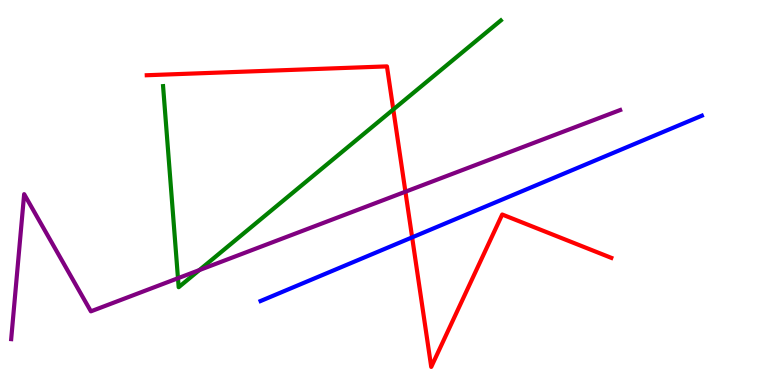[{'lines': ['blue', 'red'], 'intersections': [{'x': 5.32, 'y': 3.83}]}, {'lines': ['green', 'red'], 'intersections': [{'x': 5.07, 'y': 7.16}]}, {'lines': ['purple', 'red'], 'intersections': [{'x': 5.23, 'y': 5.02}]}, {'lines': ['blue', 'green'], 'intersections': []}, {'lines': ['blue', 'purple'], 'intersections': []}, {'lines': ['green', 'purple'], 'intersections': [{'x': 2.3, 'y': 2.77}, {'x': 2.57, 'y': 2.98}]}]